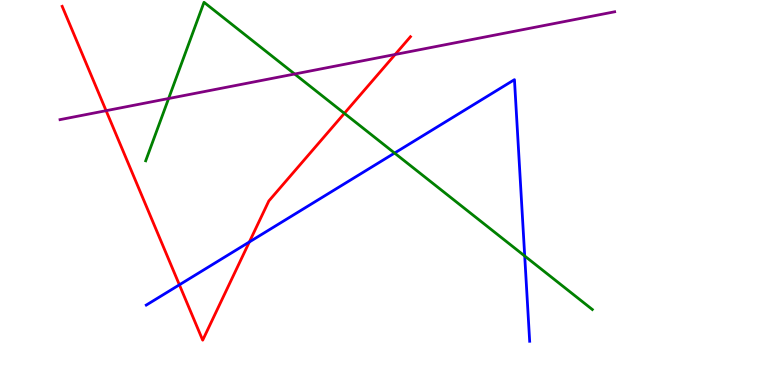[{'lines': ['blue', 'red'], 'intersections': [{'x': 2.31, 'y': 2.6}, {'x': 3.22, 'y': 3.72}]}, {'lines': ['green', 'red'], 'intersections': [{'x': 4.44, 'y': 7.06}]}, {'lines': ['purple', 'red'], 'intersections': [{'x': 1.37, 'y': 7.13}, {'x': 5.1, 'y': 8.59}]}, {'lines': ['blue', 'green'], 'intersections': [{'x': 5.09, 'y': 6.02}, {'x': 6.77, 'y': 3.35}]}, {'lines': ['blue', 'purple'], 'intersections': []}, {'lines': ['green', 'purple'], 'intersections': [{'x': 2.18, 'y': 7.44}, {'x': 3.8, 'y': 8.08}]}]